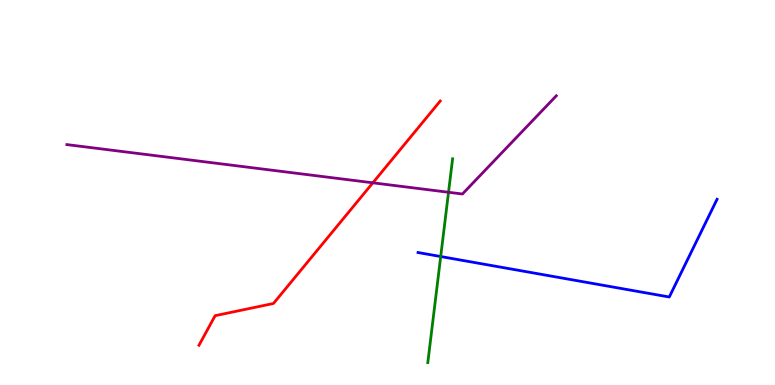[{'lines': ['blue', 'red'], 'intersections': []}, {'lines': ['green', 'red'], 'intersections': []}, {'lines': ['purple', 'red'], 'intersections': [{'x': 4.81, 'y': 5.25}]}, {'lines': ['blue', 'green'], 'intersections': [{'x': 5.69, 'y': 3.34}]}, {'lines': ['blue', 'purple'], 'intersections': []}, {'lines': ['green', 'purple'], 'intersections': [{'x': 5.79, 'y': 5.01}]}]